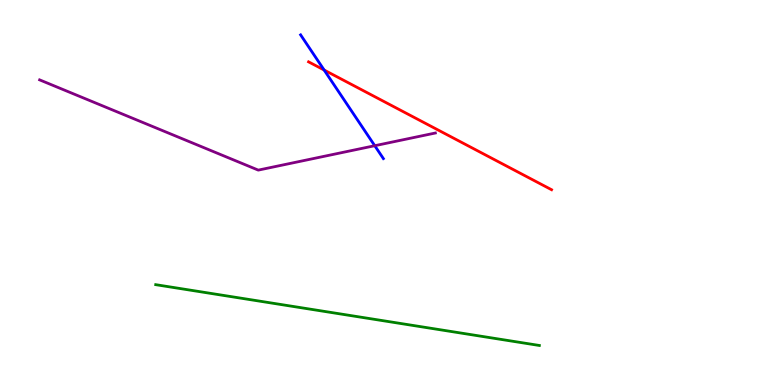[{'lines': ['blue', 'red'], 'intersections': [{'x': 4.18, 'y': 8.18}]}, {'lines': ['green', 'red'], 'intersections': []}, {'lines': ['purple', 'red'], 'intersections': []}, {'lines': ['blue', 'green'], 'intersections': []}, {'lines': ['blue', 'purple'], 'intersections': [{'x': 4.84, 'y': 6.22}]}, {'lines': ['green', 'purple'], 'intersections': []}]